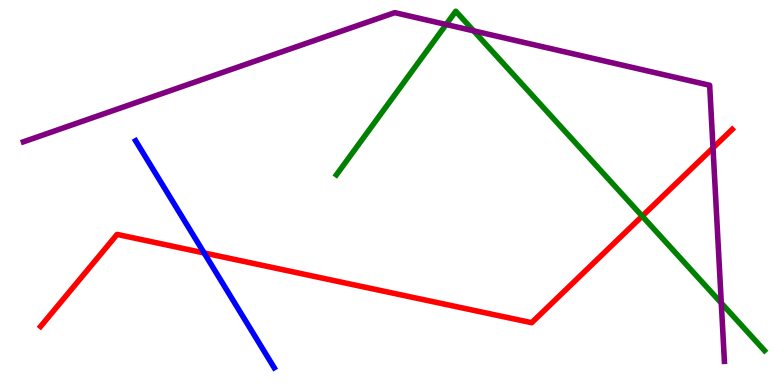[{'lines': ['blue', 'red'], 'intersections': [{'x': 2.63, 'y': 3.43}]}, {'lines': ['green', 'red'], 'intersections': [{'x': 8.29, 'y': 4.39}]}, {'lines': ['purple', 'red'], 'intersections': [{'x': 9.2, 'y': 6.16}]}, {'lines': ['blue', 'green'], 'intersections': []}, {'lines': ['blue', 'purple'], 'intersections': []}, {'lines': ['green', 'purple'], 'intersections': [{'x': 5.76, 'y': 9.36}, {'x': 6.11, 'y': 9.2}, {'x': 9.31, 'y': 2.13}]}]